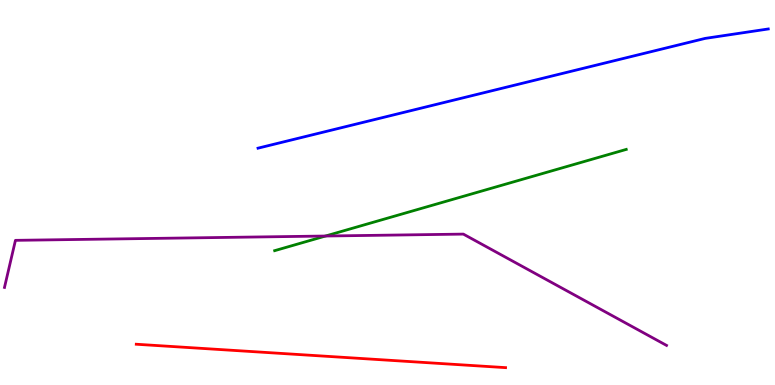[{'lines': ['blue', 'red'], 'intersections': []}, {'lines': ['green', 'red'], 'intersections': []}, {'lines': ['purple', 'red'], 'intersections': []}, {'lines': ['blue', 'green'], 'intersections': []}, {'lines': ['blue', 'purple'], 'intersections': []}, {'lines': ['green', 'purple'], 'intersections': [{'x': 4.2, 'y': 3.87}]}]